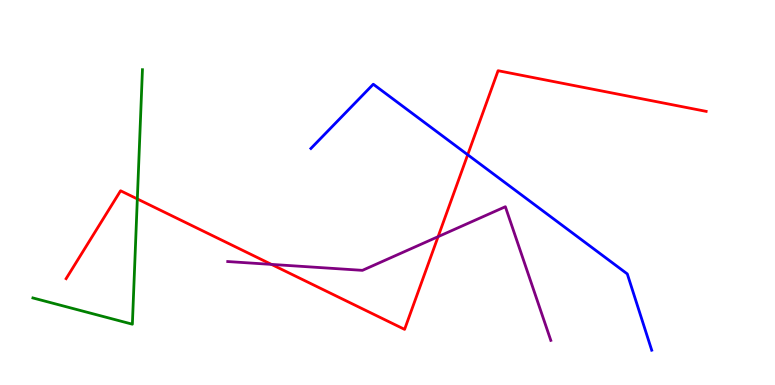[{'lines': ['blue', 'red'], 'intersections': [{'x': 6.03, 'y': 5.98}]}, {'lines': ['green', 'red'], 'intersections': [{'x': 1.77, 'y': 4.83}]}, {'lines': ['purple', 'red'], 'intersections': [{'x': 3.5, 'y': 3.13}, {'x': 5.65, 'y': 3.85}]}, {'lines': ['blue', 'green'], 'intersections': []}, {'lines': ['blue', 'purple'], 'intersections': []}, {'lines': ['green', 'purple'], 'intersections': []}]